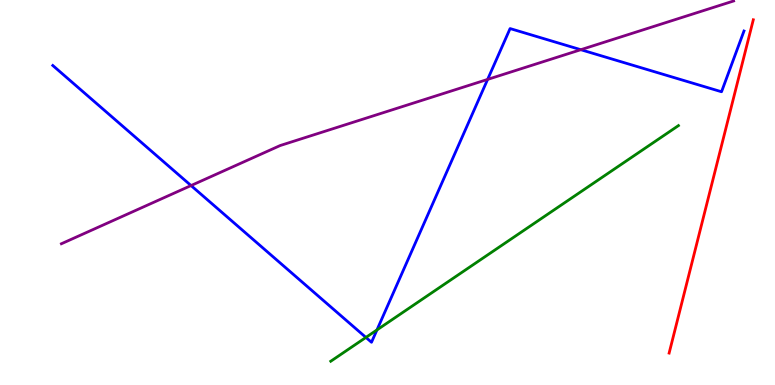[{'lines': ['blue', 'red'], 'intersections': []}, {'lines': ['green', 'red'], 'intersections': []}, {'lines': ['purple', 'red'], 'intersections': []}, {'lines': ['blue', 'green'], 'intersections': [{'x': 4.72, 'y': 1.24}, {'x': 4.86, 'y': 1.43}]}, {'lines': ['blue', 'purple'], 'intersections': [{'x': 2.47, 'y': 5.18}, {'x': 6.29, 'y': 7.94}, {'x': 7.49, 'y': 8.71}]}, {'lines': ['green', 'purple'], 'intersections': []}]